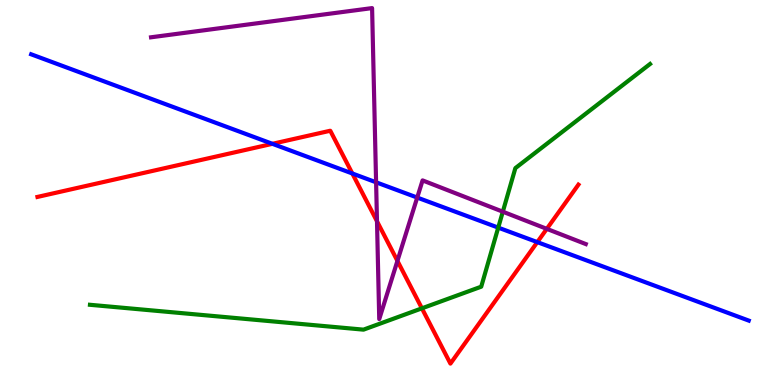[{'lines': ['blue', 'red'], 'intersections': [{'x': 3.51, 'y': 6.26}, {'x': 4.55, 'y': 5.49}, {'x': 6.93, 'y': 3.71}]}, {'lines': ['green', 'red'], 'intersections': [{'x': 5.44, 'y': 1.99}]}, {'lines': ['purple', 'red'], 'intersections': [{'x': 4.86, 'y': 4.25}, {'x': 5.13, 'y': 3.22}, {'x': 7.06, 'y': 4.06}]}, {'lines': ['blue', 'green'], 'intersections': [{'x': 6.43, 'y': 4.09}]}, {'lines': ['blue', 'purple'], 'intersections': [{'x': 4.85, 'y': 5.26}, {'x': 5.38, 'y': 4.87}]}, {'lines': ['green', 'purple'], 'intersections': [{'x': 6.49, 'y': 4.5}]}]